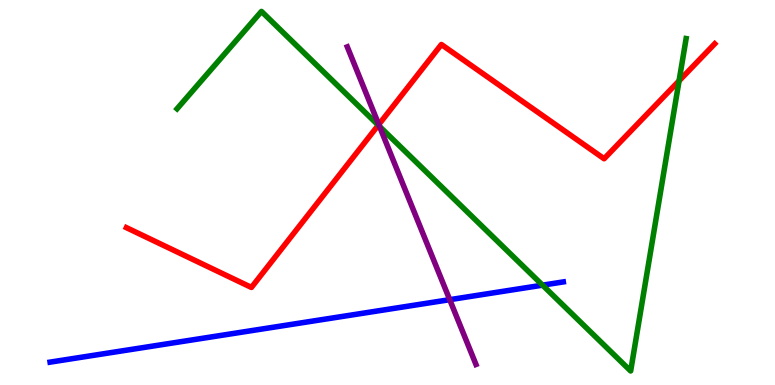[{'lines': ['blue', 'red'], 'intersections': []}, {'lines': ['green', 'red'], 'intersections': [{'x': 4.88, 'y': 6.75}, {'x': 8.76, 'y': 7.9}]}, {'lines': ['purple', 'red'], 'intersections': [{'x': 4.89, 'y': 6.76}]}, {'lines': ['blue', 'green'], 'intersections': [{'x': 7.0, 'y': 2.59}]}, {'lines': ['blue', 'purple'], 'intersections': [{'x': 5.8, 'y': 2.22}]}, {'lines': ['green', 'purple'], 'intersections': [{'x': 4.9, 'y': 6.72}]}]